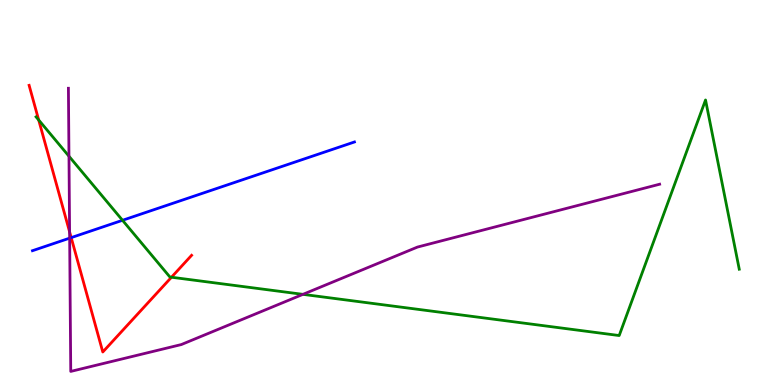[{'lines': ['blue', 'red'], 'intersections': [{'x': 0.919, 'y': 3.83}]}, {'lines': ['green', 'red'], 'intersections': [{'x': 0.499, 'y': 6.88}, {'x': 2.21, 'y': 2.8}]}, {'lines': ['purple', 'red'], 'intersections': [{'x': 0.898, 'y': 3.98}]}, {'lines': ['blue', 'green'], 'intersections': [{'x': 1.58, 'y': 4.28}]}, {'lines': ['blue', 'purple'], 'intersections': [{'x': 0.899, 'y': 3.81}]}, {'lines': ['green', 'purple'], 'intersections': [{'x': 0.89, 'y': 5.94}, {'x': 3.91, 'y': 2.35}]}]